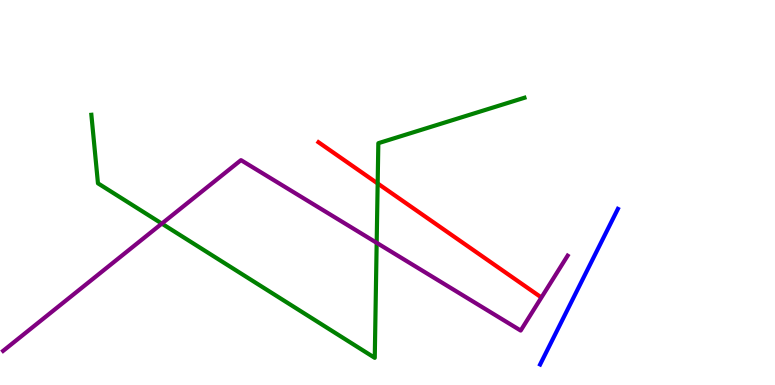[{'lines': ['blue', 'red'], 'intersections': []}, {'lines': ['green', 'red'], 'intersections': [{'x': 4.87, 'y': 5.23}]}, {'lines': ['purple', 'red'], 'intersections': []}, {'lines': ['blue', 'green'], 'intersections': []}, {'lines': ['blue', 'purple'], 'intersections': []}, {'lines': ['green', 'purple'], 'intersections': [{'x': 2.09, 'y': 4.19}, {'x': 4.86, 'y': 3.69}]}]